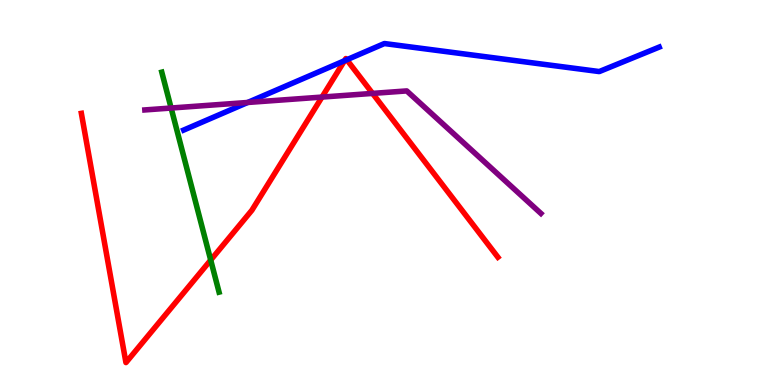[{'lines': ['blue', 'red'], 'intersections': [{'x': 4.45, 'y': 8.42}, {'x': 4.47, 'y': 8.45}]}, {'lines': ['green', 'red'], 'intersections': [{'x': 2.72, 'y': 3.24}]}, {'lines': ['purple', 'red'], 'intersections': [{'x': 4.15, 'y': 7.48}, {'x': 4.81, 'y': 7.57}]}, {'lines': ['blue', 'green'], 'intersections': []}, {'lines': ['blue', 'purple'], 'intersections': [{'x': 3.2, 'y': 7.34}]}, {'lines': ['green', 'purple'], 'intersections': [{'x': 2.21, 'y': 7.19}]}]